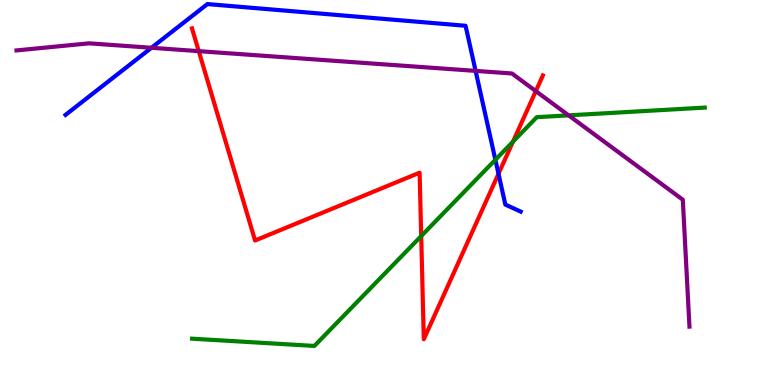[{'lines': ['blue', 'red'], 'intersections': [{'x': 6.43, 'y': 5.49}]}, {'lines': ['green', 'red'], 'intersections': [{'x': 5.43, 'y': 3.87}, {'x': 6.62, 'y': 6.32}]}, {'lines': ['purple', 'red'], 'intersections': [{'x': 2.56, 'y': 8.67}, {'x': 6.91, 'y': 7.63}]}, {'lines': ['blue', 'green'], 'intersections': [{'x': 6.39, 'y': 5.85}]}, {'lines': ['blue', 'purple'], 'intersections': [{'x': 1.95, 'y': 8.76}, {'x': 6.14, 'y': 8.16}]}, {'lines': ['green', 'purple'], 'intersections': [{'x': 7.34, 'y': 7.0}]}]